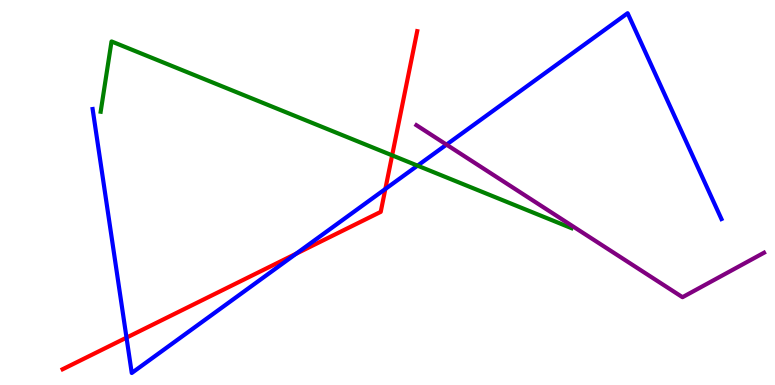[{'lines': ['blue', 'red'], 'intersections': [{'x': 1.63, 'y': 1.23}, {'x': 3.82, 'y': 3.41}, {'x': 4.97, 'y': 5.09}]}, {'lines': ['green', 'red'], 'intersections': [{'x': 5.06, 'y': 5.97}]}, {'lines': ['purple', 'red'], 'intersections': []}, {'lines': ['blue', 'green'], 'intersections': [{'x': 5.39, 'y': 5.7}]}, {'lines': ['blue', 'purple'], 'intersections': [{'x': 5.76, 'y': 6.24}]}, {'lines': ['green', 'purple'], 'intersections': []}]